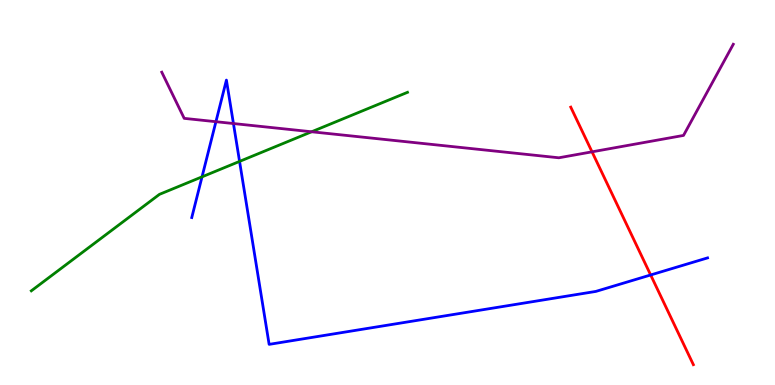[{'lines': ['blue', 'red'], 'intersections': [{'x': 8.4, 'y': 2.86}]}, {'lines': ['green', 'red'], 'intersections': []}, {'lines': ['purple', 'red'], 'intersections': [{'x': 7.64, 'y': 6.06}]}, {'lines': ['blue', 'green'], 'intersections': [{'x': 2.61, 'y': 5.41}, {'x': 3.09, 'y': 5.81}]}, {'lines': ['blue', 'purple'], 'intersections': [{'x': 2.79, 'y': 6.84}, {'x': 3.01, 'y': 6.79}]}, {'lines': ['green', 'purple'], 'intersections': [{'x': 4.02, 'y': 6.58}]}]